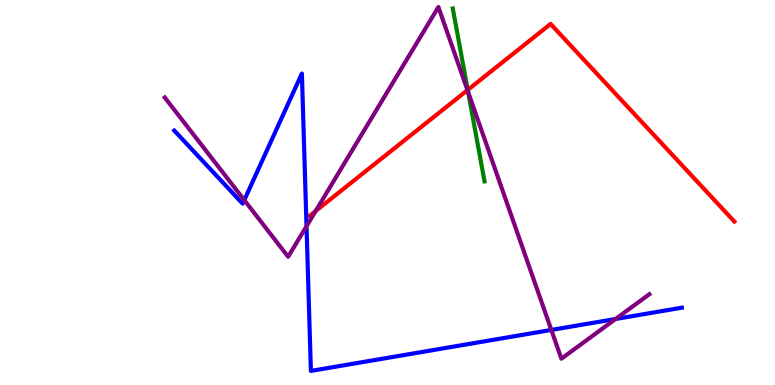[{'lines': ['blue', 'red'], 'intersections': []}, {'lines': ['green', 'red'], 'intersections': [{'x': 6.04, 'y': 7.66}]}, {'lines': ['purple', 'red'], 'intersections': [{'x': 4.07, 'y': 4.52}, {'x': 6.03, 'y': 7.66}]}, {'lines': ['blue', 'green'], 'intersections': []}, {'lines': ['blue', 'purple'], 'intersections': [{'x': 3.15, 'y': 4.8}, {'x': 3.96, 'y': 4.12}, {'x': 7.11, 'y': 1.43}, {'x': 7.94, 'y': 1.71}]}, {'lines': ['green', 'purple'], 'intersections': [{'x': 6.04, 'y': 7.61}]}]